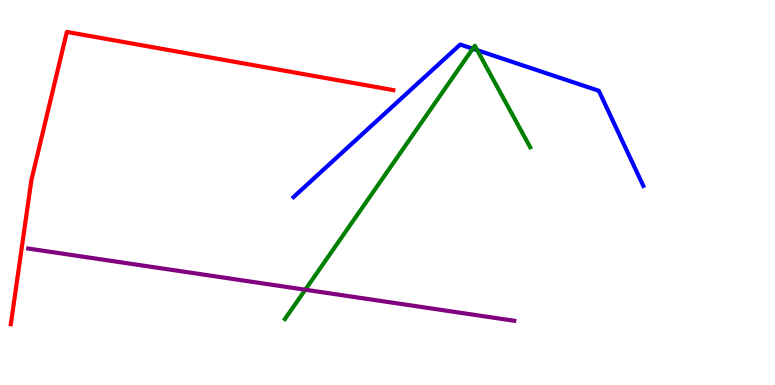[{'lines': ['blue', 'red'], 'intersections': []}, {'lines': ['green', 'red'], 'intersections': []}, {'lines': ['purple', 'red'], 'intersections': []}, {'lines': ['blue', 'green'], 'intersections': [{'x': 6.1, 'y': 8.74}, {'x': 6.16, 'y': 8.7}]}, {'lines': ['blue', 'purple'], 'intersections': []}, {'lines': ['green', 'purple'], 'intersections': [{'x': 3.94, 'y': 2.47}]}]